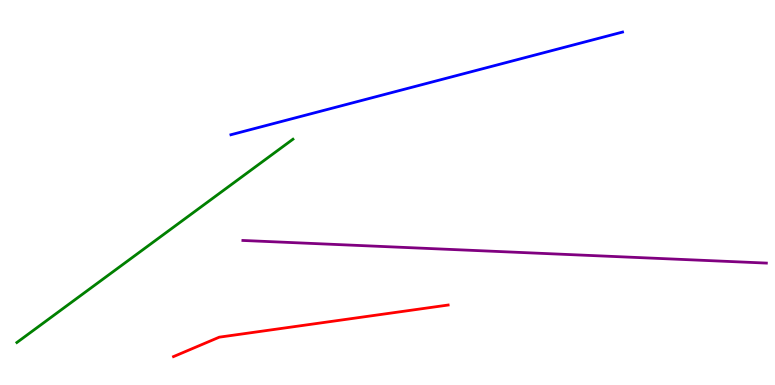[{'lines': ['blue', 'red'], 'intersections': []}, {'lines': ['green', 'red'], 'intersections': []}, {'lines': ['purple', 'red'], 'intersections': []}, {'lines': ['blue', 'green'], 'intersections': []}, {'lines': ['blue', 'purple'], 'intersections': []}, {'lines': ['green', 'purple'], 'intersections': []}]